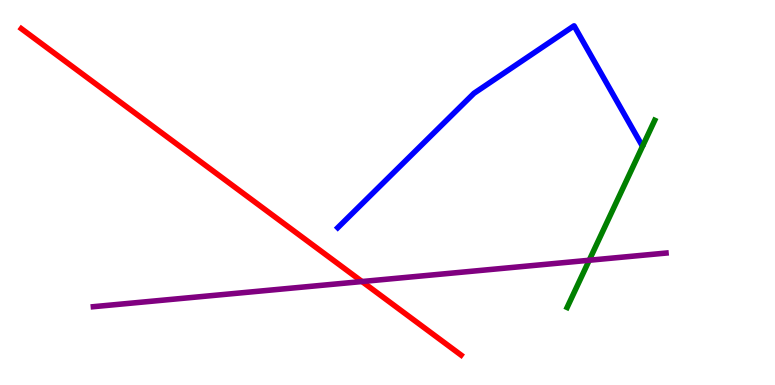[{'lines': ['blue', 'red'], 'intersections': []}, {'lines': ['green', 'red'], 'intersections': []}, {'lines': ['purple', 'red'], 'intersections': [{'x': 4.67, 'y': 2.69}]}, {'lines': ['blue', 'green'], 'intersections': []}, {'lines': ['blue', 'purple'], 'intersections': []}, {'lines': ['green', 'purple'], 'intersections': [{'x': 7.6, 'y': 3.24}]}]